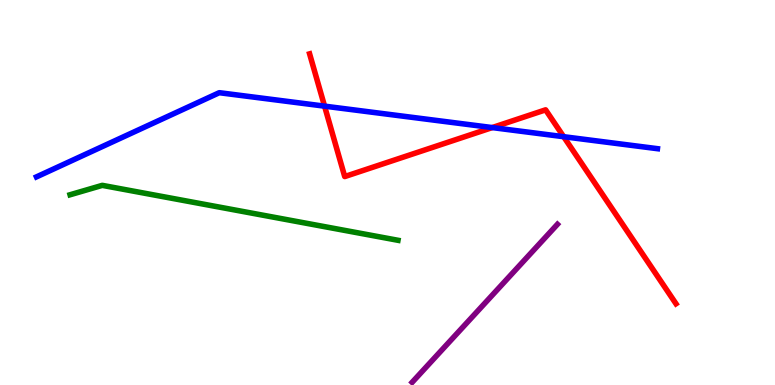[{'lines': ['blue', 'red'], 'intersections': [{'x': 4.19, 'y': 7.24}, {'x': 6.35, 'y': 6.69}, {'x': 7.27, 'y': 6.45}]}, {'lines': ['green', 'red'], 'intersections': []}, {'lines': ['purple', 'red'], 'intersections': []}, {'lines': ['blue', 'green'], 'intersections': []}, {'lines': ['blue', 'purple'], 'intersections': []}, {'lines': ['green', 'purple'], 'intersections': []}]